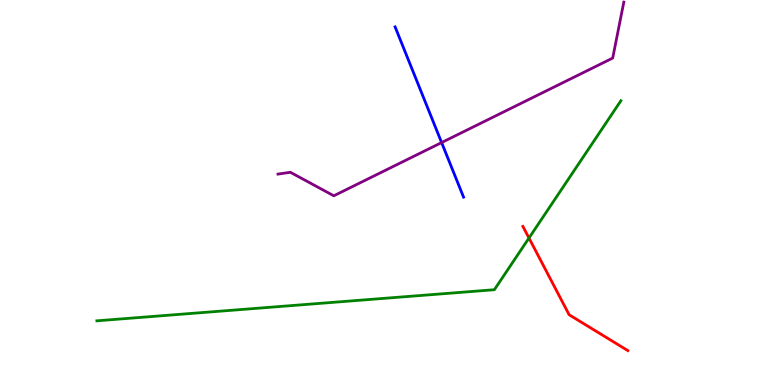[{'lines': ['blue', 'red'], 'intersections': []}, {'lines': ['green', 'red'], 'intersections': [{'x': 6.83, 'y': 3.82}]}, {'lines': ['purple', 'red'], 'intersections': []}, {'lines': ['blue', 'green'], 'intersections': []}, {'lines': ['blue', 'purple'], 'intersections': [{'x': 5.7, 'y': 6.3}]}, {'lines': ['green', 'purple'], 'intersections': []}]